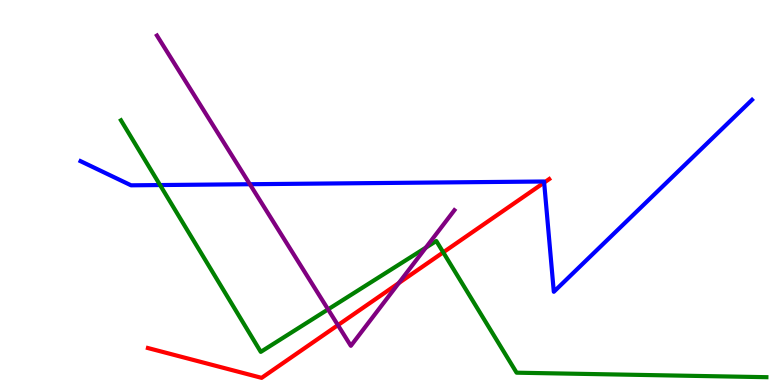[{'lines': ['blue', 'red'], 'intersections': [{'x': 7.02, 'y': 5.26}]}, {'lines': ['green', 'red'], 'intersections': [{'x': 5.72, 'y': 3.45}]}, {'lines': ['purple', 'red'], 'intersections': [{'x': 4.36, 'y': 1.56}, {'x': 5.15, 'y': 2.65}]}, {'lines': ['blue', 'green'], 'intersections': [{'x': 2.07, 'y': 5.19}]}, {'lines': ['blue', 'purple'], 'intersections': [{'x': 3.22, 'y': 5.22}]}, {'lines': ['green', 'purple'], 'intersections': [{'x': 4.23, 'y': 1.96}, {'x': 5.49, 'y': 3.57}]}]